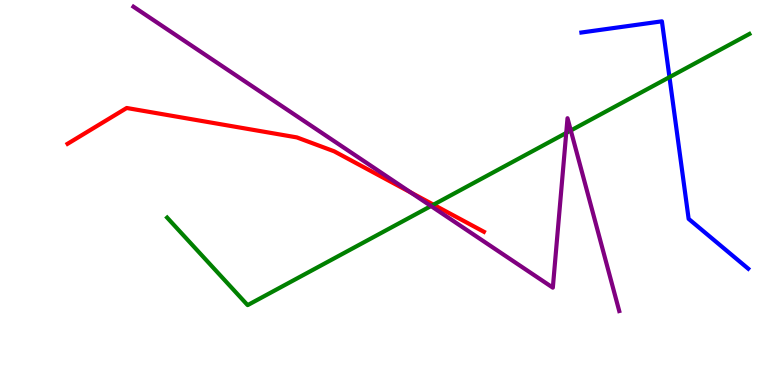[{'lines': ['blue', 'red'], 'intersections': []}, {'lines': ['green', 'red'], 'intersections': [{'x': 5.59, 'y': 4.68}]}, {'lines': ['purple', 'red'], 'intersections': [{'x': 5.3, 'y': 5.0}]}, {'lines': ['blue', 'green'], 'intersections': [{'x': 8.64, 'y': 8.0}]}, {'lines': ['blue', 'purple'], 'intersections': []}, {'lines': ['green', 'purple'], 'intersections': [{'x': 5.56, 'y': 4.65}, {'x': 7.31, 'y': 6.55}, {'x': 7.37, 'y': 6.61}]}]